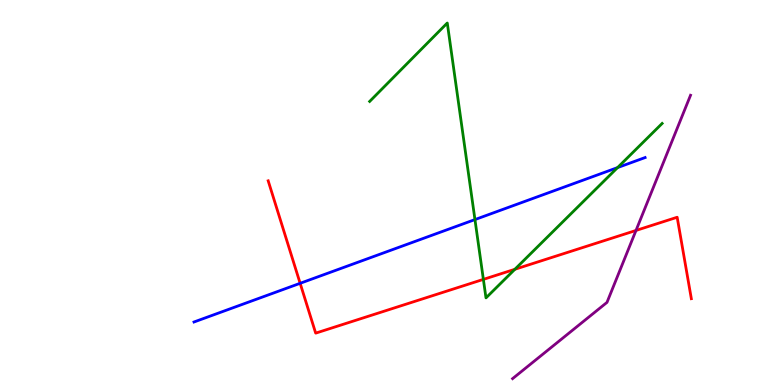[{'lines': ['blue', 'red'], 'intersections': [{'x': 3.87, 'y': 2.64}]}, {'lines': ['green', 'red'], 'intersections': [{'x': 6.24, 'y': 2.74}, {'x': 6.64, 'y': 3.01}]}, {'lines': ['purple', 'red'], 'intersections': [{'x': 8.21, 'y': 4.01}]}, {'lines': ['blue', 'green'], 'intersections': [{'x': 6.13, 'y': 4.3}, {'x': 7.97, 'y': 5.65}]}, {'lines': ['blue', 'purple'], 'intersections': []}, {'lines': ['green', 'purple'], 'intersections': []}]